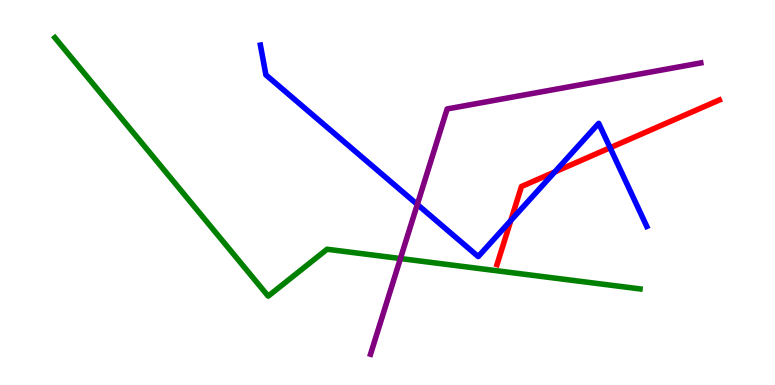[{'lines': ['blue', 'red'], 'intersections': [{'x': 6.59, 'y': 4.27}, {'x': 7.16, 'y': 5.53}, {'x': 7.87, 'y': 6.16}]}, {'lines': ['green', 'red'], 'intersections': []}, {'lines': ['purple', 'red'], 'intersections': []}, {'lines': ['blue', 'green'], 'intersections': []}, {'lines': ['blue', 'purple'], 'intersections': [{'x': 5.38, 'y': 4.69}]}, {'lines': ['green', 'purple'], 'intersections': [{'x': 5.17, 'y': 3.28}]}]